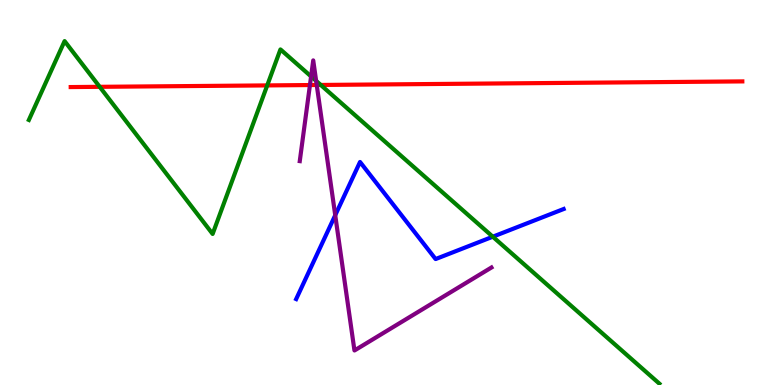[{'lines': ['blue', 'red'], 'intersections': []}, {'lines': ['green', 'red'], 'intersections': [{'x': 1.29, 'y': 7.74}, {'x': 3.45, 'y': 7.78}, {'x': 4.14, 'y': 7.79}]}, {'lines': ['purple', 'red'], 'intersections': [{'x': 4.0, 'y': 7.79}, {'x': 4.09, 'y': 7.79}]}, {'lines': ['blue', 'green'], 'intersections': [{'x': 6.36, 'y': 3.85}]}, {'lines': ['blue', 'purple'], 'intersections': [{'x': 4.33, 'y': 4.41}]}, {'lines': ['green', 'purple'], 'intersections': [{'x': 4.01, 'y': 8.01}, {'x': 4.08, 'y': 7.9}]}]